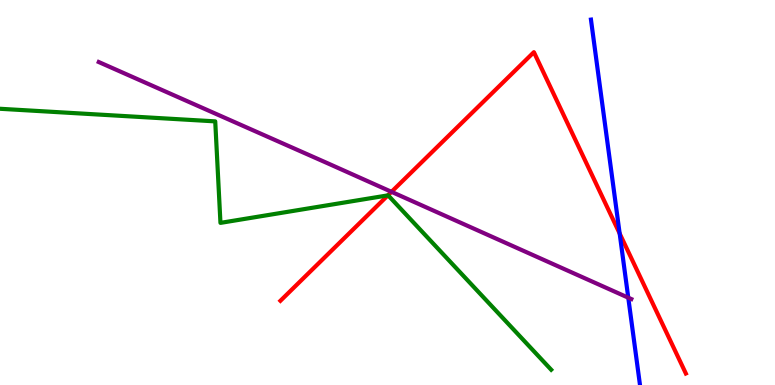[{'lines': ['blue', 'red'], 'intersections': [{'x': 8.0, 'y': 3.93}]}, {'lines': ['green', 'red'], 'intersections': [{'x': 5.01, 'y': 4.93}]}, {'lines': ['purple', 'red'], 'intersections': [{'x': 5.05, 'y': 5.02}]}, {'lines': ['blue', 'green'], 'intersections': []}, {'lines': ['blue', 'purple'], 'intersections': [{'x': 8.11, 'y': 2.27}]}, {'lines': ['green', 'purple'], 'intersections': []}]